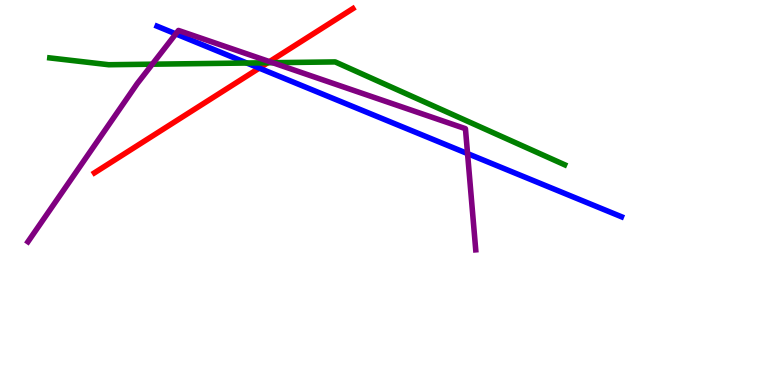[{'lines': ['blue', 'red'], 'intersections': [{'x': 3.35, 'y': 8.23}]}, {'lines': ['green', 'red'], 'intersections': [{'x': 3.45, 'y': 8.37}]}, {'lines': ['purple', 'red'], 'intersections': [{'x': 3.48, 'y': 8.4}]}, {'lines': ['blue', 'green'], 'intersections': [{'x': 3.18, 'y': 8.36}]}, {'lines': ['blue', 'purple'], 'intersections': [{'x': 2.27, 'y': 9.12}, {'x': 6.03, 'y': 6.01}]}, {'lines': ['green', 'purple'], 'intersections': [{'x': 1.97, 'y': 8.33}, {'x': 3.52, 'y': 8.37}]}]